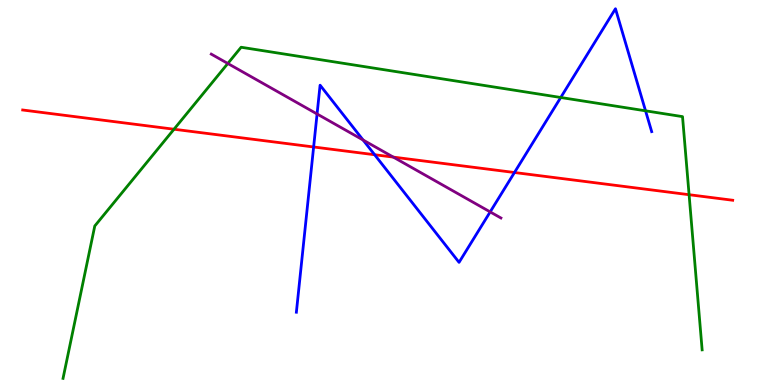[{'lines': ['blue', 'red'], 'intersections': [{'x': 4.05, 'y': 6.18}, {'x': 4.83, 'y': 5.98}, {'x': 6.64, 'y': 5.52}]}, {'lines': ['green', 'red'], 'intersections': [{'x': 2.25, 'y': 6.64}, {'x': 8.89, 'y': 4.94}]}, {'lines': ['purple', 'red'], 'intersections': [{'x': 5.07, 'y': 5.92}]}, {'lines': ['blue', 'green'], 'intersections': [{'x': 7.24, 'y': 7.47}, {'x': 8.33, 'y': 7.12}]}, {'lines': ['blue', 'purple'], 'intersections': [{'x': 4.09, 'y': 7.04}, {'x': 4.69, 'y': 6.36}, {'x': 6.32, 'y': 4.5}]}, {'lines': ['green', 'purple'], 'intersections': [{'x': 2.94, 'y': 8.35}]}]